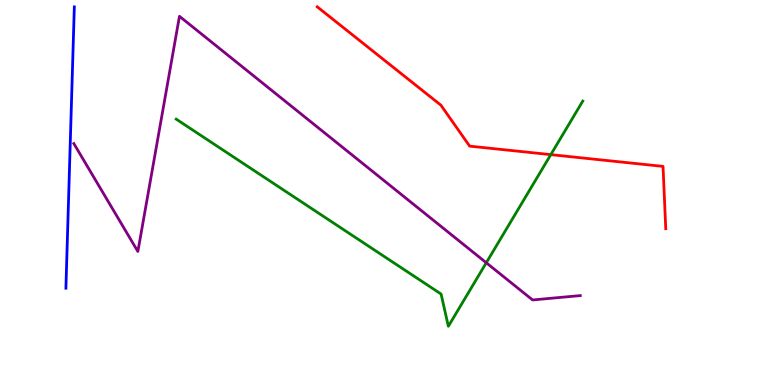[{'lines': ['blue', 'red'], 'intersections': []}, {'lines': ['green', 'red'], 'intersections': [{'x': 7.11, 'y': 5.98}]}, {'lines': ['purple', 'red'], 'intersections': []}, {'lines': ['blue', 'green'], 'intersections': []}, {'lines': ['blue', 'purple'], 'intersections': []}, {'lines': ['green', 'purple'], 'intersections': [{'x': 6.27, 'y': 3.18}]}]